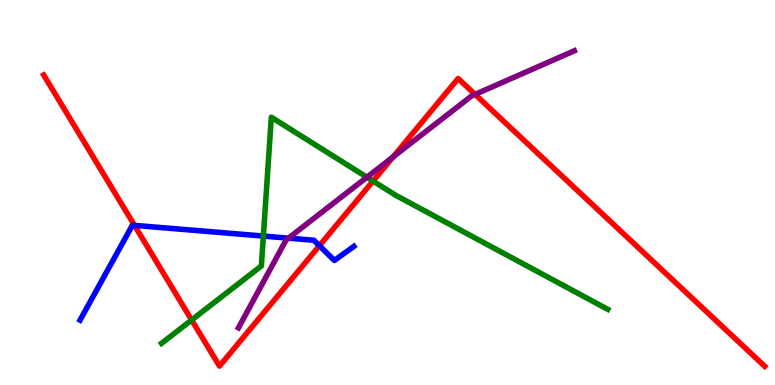[{'lines': ['blue', 'red'], 'intersections': [{'x': 1.74, 'y': 4.15}, {'x': 4.12, 'y': 3.62}]}, {'lines': ['green', 'red'], 'intersections': [{'x': 2.47, 'y': 1.69}, {'x': 4.81, 'y': 5.3}]}, {'lines': ['purple', 'red'], 'intersections': [{'x': 5.07, 'y': 5.92}, {'x': 6.13, 'y': 7.55}]}, {'lines': ['blue', 'green'], 'intersections': [{'x': 3.4, 'y': 3.87}]}, {'lines': ['blue', 'purple'], 'intersections': [{'x': 3.72, 'y': 3.81}]}, {'lines': ['green', 'purple'], 'intersections': [{'x': 4.73, 'y': 5.4}]}]